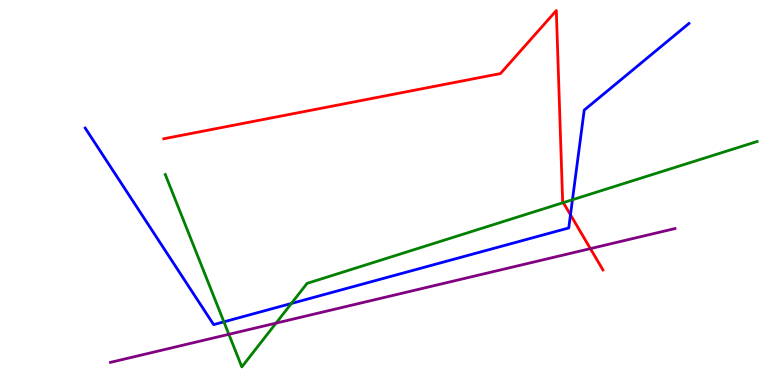[{'lines': ['blue', 'red'], 'intersections': [{'x': 7.36, 'y': 4.42}]}, {'lines': ['green', 'red'], 'intersections': [{'x': 7.27, 'y': 4.74}]}, {'lines': ['purple', 'red'], 'intersections': [{'x': 7.62, 'y': 3.54}]}, {'lines': ['blue', 'green'], 'intersections': [{'x': 2.89, 'y': 1.64}, {'x': 3.76, 'y': 2.12}, {'x': 7.39, 'y': 4.81}]}, {'lines': ['blue', 'purple'], 'intersections': []}, {'lines': ['green', 'purple'], 'intersections': [{'x': 2.95, 'y': 1.32}, {'x': 3.56, 'y': 1.61}]}]